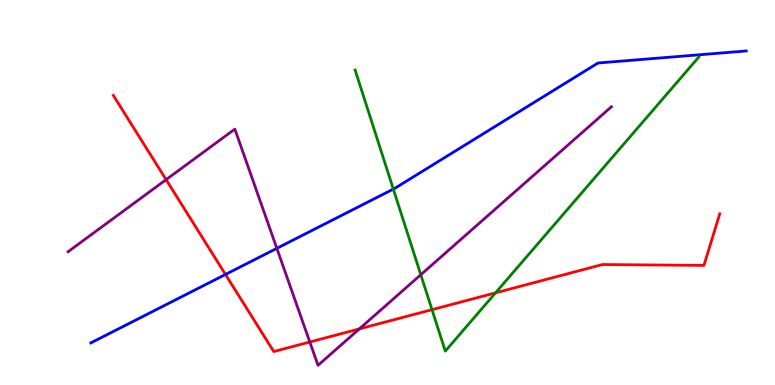[{'lines': ['blue', 'red'], 'intersections': [{'x': 2.91, 'y': 2.87}]}, {'lines': ['green', 'red'], 'intersections': [{'x': 5.57, 'y': 1.96}, {'x': 6.39, 'y': 2.39}]}, {'lines': ['purple', 'red'], 'intersections': [{'x': 2.14, 'y': 5.33}, {'x': 4.0, 'y': 1.12}, {'x': 4.64, 'y': 1.46}]}, {'lines': ['blue', 'green'], 'intersections': [{'x': 5.08, 'y': 5.09}]}, {'lines': ['blue', 'purple'], 'intersections': [{'x': 3.57, 'y': 3.55}]}, {'lines': ['green', 'purple'], 'intersections': [{'x': 5.43, 'y': 2.86}]}]